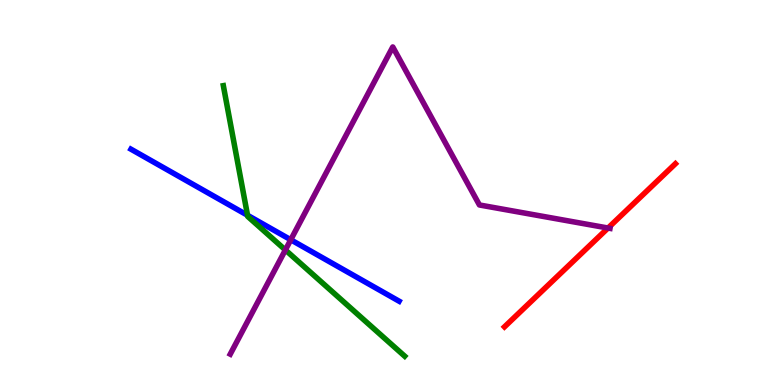[{'lines': ['blue', 'red'], 'intersections': []}, {'lines': ['green', 'red'], 'intersections': []}, {'lines': ['purple', 'red'], 'intersections': [{'x': 7.85, 'y': 4.08}]}, {'lines': ['blue', 'green'], 'intersections': [{'x': 3.19, 'y': 4.41}]}, {'lines': ['blue', 'purple'], 'intersections': [{'x': 3.75, 'y': 3.77}]}, {'lines': ['green', 'purple'], 'intersections': [{'x': 3.68, 'y': 3.51}]}]